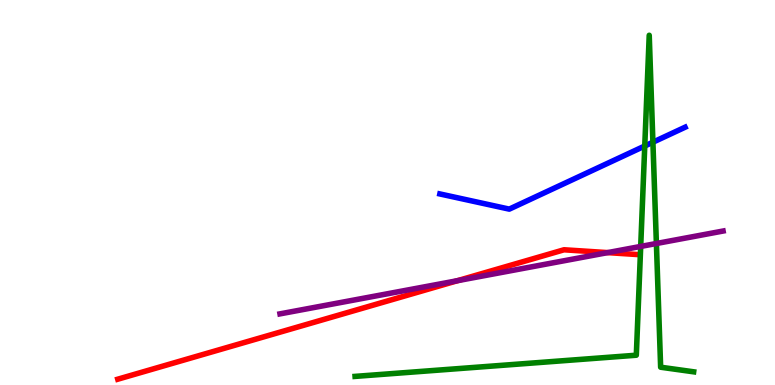[{'lines': ['blue', 'red'], 'intersections': []}, {'lines': ['green', 'red'], 'intersections': []}, {'lines': ['purple', 'red'], 'intersections': [{'x': 5.9, 'y': 2.71}, {'x': 7.84, 'y': 3.44}]}, {'lines': ['blue', 'green'], 'intersections': [{'x': 8.32, 'y': 6.21}, {'x': 8.42, 'y': 6.31}]}, {'lines': ['blue', 'purple'], 'intersections': []}, {'lines': ['green', 'purple'], 'intersections': [{'x': 8.27, 'y': 3.6}, {'x': 8.47, 'y': 3.68}]}]